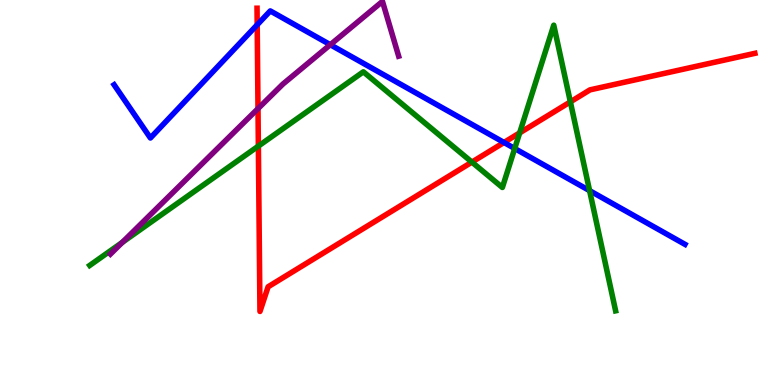[{'lines': ['blue', 'red'], 'intersections': [{'x': 3.32, 'y': 9.36}, {'x': 6.5, 'y': 6.3}]}, {'lines': ['green', 'red'], 'intersections': [{'x': 3.33, 'y': 6.21}, {'x': 6.09, 'y': 5.79}, {'x': 6.71, 'y': 6.55}, {'x': 7.36, 'y': 7.35}]}, {'lines': ['purple', 'red'], 'intersections': [{'x': 3.33, 'y': 7.18}]}, {'lines': ['blue', 'green'], 'intersections': [{'x': 6.64, 'y': 6.14}, {'x': 7.61, 'y': 5.05}]}, {'lines': ['blue', 'purple'], 'intersections': [{'x': 4.26, 'y': 8.84}]}, {'lines': ['green', 'purple'], 'intersections': [{'x': 1.58, 'y': 3.7}]}]